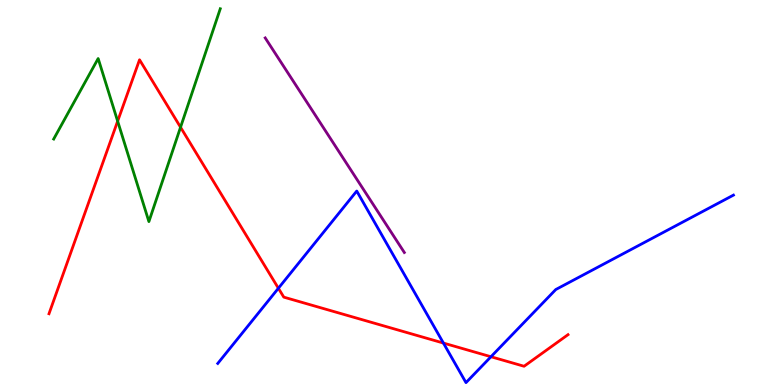[{'lines': ['blue', 'red'], 'intersections': [{'x': 3.59, 'y': 2.51}, {'x': 5.72, 'y': 1.09}, {'x': 6.33, 'y': 0.734}]}, {'lines': ['green', 'red'], 'intersections': [{'x': 1.52, 'y': 6.85}, {'x': 2.33, 'y': 6.69}]}, {'lines': ['purple', 'red'], 'intersections': []}, {'lines': ['blue', 'green'], 'intersections': []}, {'lines': ['blue', 'purple'], 'intersections': []}, {'lines': ['green', 'purple'], 'intersections': []}]